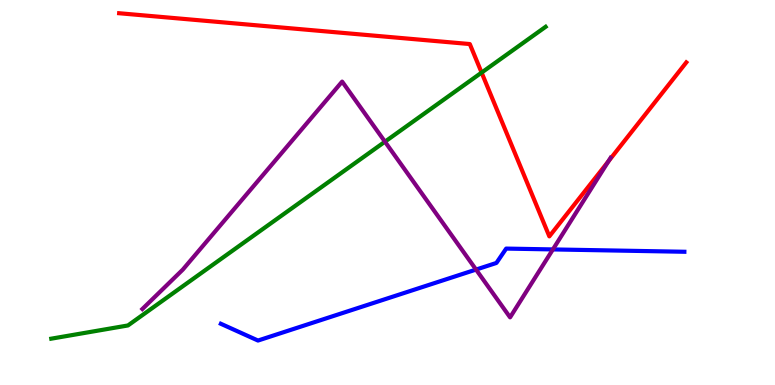[{'lines': ['blue', 'red'], 'intersections': []}, {'lines': ['green', 'red'], 'intersections': [{'x': 6.21, 'y': 8.11}]}, {'lines': ['purple', 'red'], 'intersections': [{'x': 7.85, 'y': 5.81}]}, {'lines': ['blue', 'green'], 'intersections': []}, {'lines': ['blue', 'purple'], 'intersections': [{'x': 6.14, 'y': 3.0}, {'x': 7.13, 'y': 3.52}]}, {'lines': ['green', 'purple'], 'intersections': [{'x': 4.97, 'y': 6.32}]}]